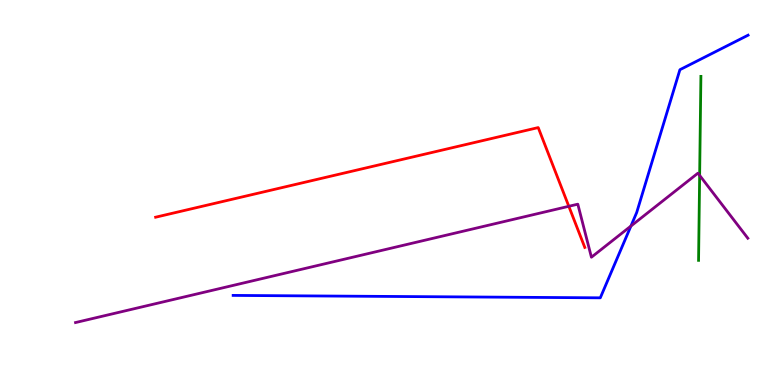[{'lines': ['blue', 'red'], 'intersections': []}, {'lines': ['green', 'red'], 'intersections': []}, {'lines': ['purple', 'red'], 'intersections': [{'x': 7.34, 'y': 4.64}]}, {'lines': ['blue', 'green'], 'intersections': []}, {'lines': ['blue', 'purple'], 'intersections': [{'x': 8.14, 'y': 4.13}]}, {'lines': ['green', 'purple'], 'intersections': [{'x': 9.03, 'y': 5.44}]}]